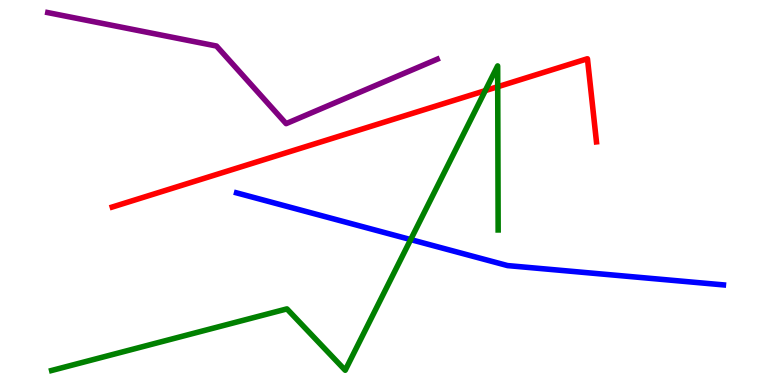[{'lines': ['blue', 'red'], 'intersections': []}, {'lines': ['green', 'red'], 'intersections': [{'x': 6.26, 'y': 7.65}, {'x': 6.42, 'y': 7.75}]}, {'lines': ['purple', 'red'], 'intersections': []}, {'lines': ['blue', 'green'], 'intersections': [{'x': 5.3, 'y': 3.78}]}, {'lines': ['blue', 'purple'], 'intersections': []}, {'lines': ['green', 'purple'], 'intersections': []}]